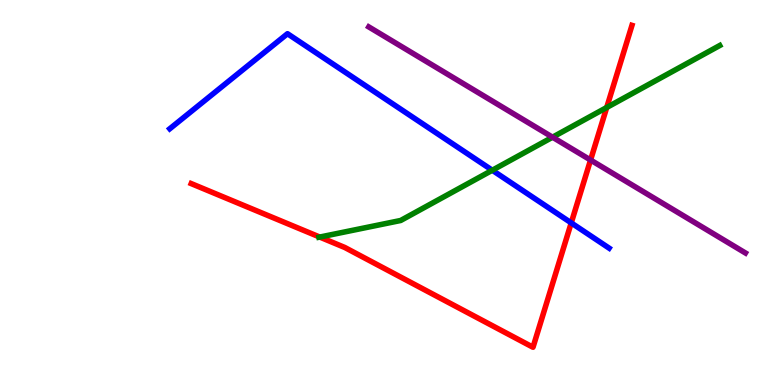[{'lines': ['blue', 'red'], 'intersections': [{'x': 7.37, 'y': 4.21}]}, {'lines': ['green', 'red'], 'intersections': [{'x': 4.13, 'y': 3.84}, {'x': 7.83, 'y': 7.21}]}, {'lines': ['purple', 'red'], 'intersections': [{'x': 7.62, 'y': 5.84}]}, {'lines': ['blue', 'green'], 'intersections': [{'x': 6.35, 'y': 5.58}]}, {'lines': ['blue', 'purple'], 'intersections': []}, {'lines': ['green', 'purple'], 'intersections': [{'x': 7.13, 'y': 6.44}]}]